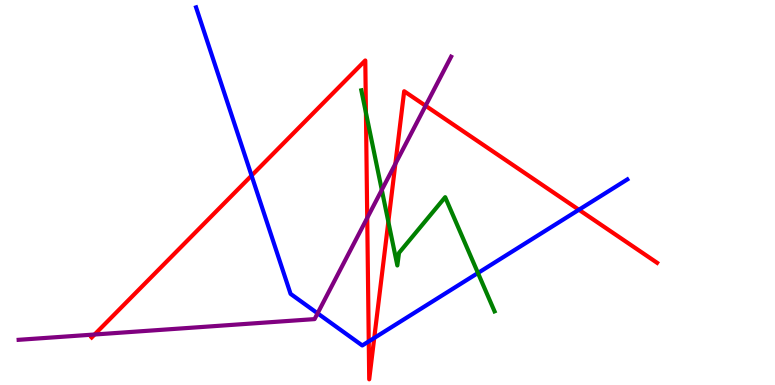[{'lines': ['blue', 'red'], 'intersections': [{'x': 3.25, 'y': 5.44}, {'x': 4.76, 'y': 1.13}, {'x': 4.83, 'y': 1.22}, {'x': 7.47, 'y': 4.55}]}, {'lines': ['green', 'red'], 'intersections': [{'x': 4.72, 'y': 7.07}, {'x': 5.01, 'y': 4.24}]}, {'lines': ['purple', 'red'], 'intersections': [{'x': 1.22, 'y': 1.31}, {'x': 4.74, 'y': 4.34}, {'x': 5.1, 'y': 5.74}, {'x': 5.49, 'y': 7.25}]}, {'lines': ['blue', 'green'], 'intersections': [{'x': 6.17, 'y': 2.91}]}, {'lines': ['blue', 'purple'], 'intersections': [{'x': 4.1, 'y': 1.86}]}, {'lines': ['green', 'purple'], 'intersections': [{'x': 4.93, 'y': 5.07}]}]